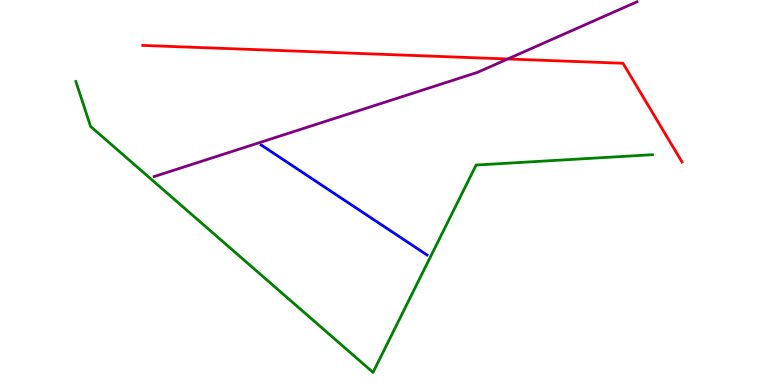[{'lines': ['blue', 'red'], 'intersections': []}, {'lines': ['green', 'red'], 'intersections': []}, {'lines': ['purple', 'red'], 'intersections': [{'x': 6.55, 'y': 8.47}]}, {'lines': ['blue', 'green'], 'intersections': []}, {'lines': ['blue', 'purple'], 'intersections': []}, {'lines': ['green', 'purple'], 'intersections': []}]